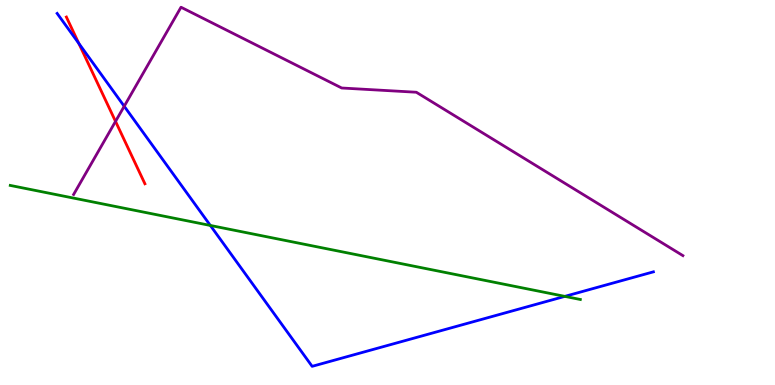[{'lines': ['blue', 'red'], 'intersections': [{'x': 1.02, 'y': 8.87}]}, {'lines': ['green', 'red'], 'intersections': []}, {'lines': ['purple', 'red'], 'intersections': [{'x': 1.49, 'y': 6.85}]}, {'lines': ['blue', 'green'], 'intersections': [{'x': 2.71, 'y': 4.14}, {'x': 7.29, 'y': 2.3}]}, {'lines': ['blue', 'purple'], 'intersections': [{'x': 1.6, 'y': 7.24}]}, {'lines': ['green', 'purple'], 'intersections': []}]